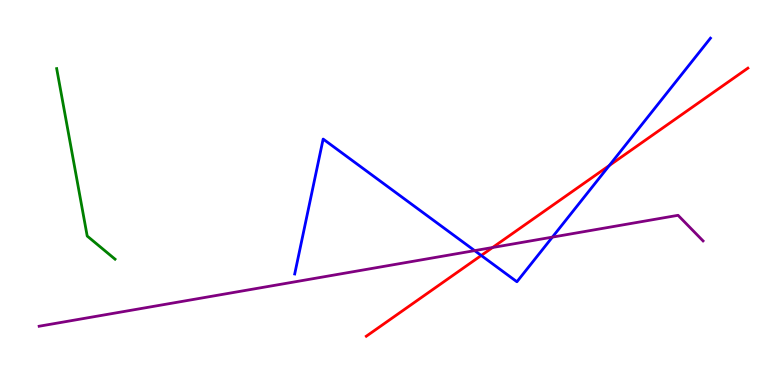[{'lines': ['blue', 'red'], 'intersections': [{'x': 6.21, 'y': 3.36}, {'x': 7.86, 'y': 5.7}]}, {'lines': ['green', 'red'], 'intersections': []}, {'lines': ['purple', 'red'], 'intersections': [{'x': 6.36, 'y': 3.57}]}, {'lines': ['blue', 'green'], 'intersections': []}, {'lines': ['blue', 'purple'], 'intersections': [{'x': 6.12, 'y': 3.49}, {'x': 7.13, 'y': 3.84}]}, {'lines': ['green', 'purple'], 'intersections': []}]